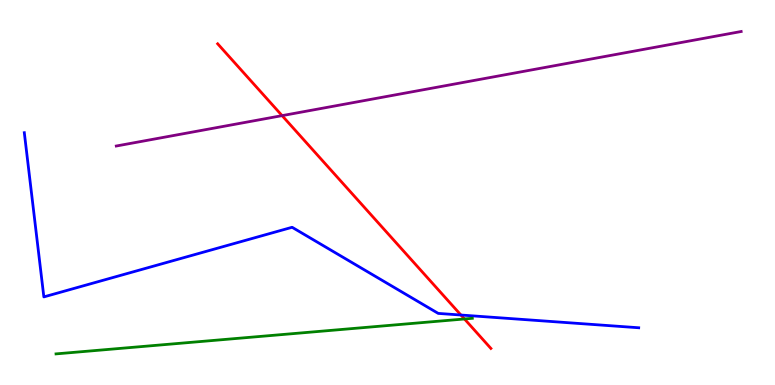[{'lines': ['blue', 'red'], 'intersections': [{'x': 5.95, 'y': 1.82}]}, {'lines': ['green', 'red'], 'intersections': [{'x': 5.99, 'y': 1.72}]}, {'lines': ['purple', 'red'], 'intersections': [{'x': 3.64, 'y': 7.0}]}, {'lines': ['blue', 'green'], 'intersections': []}, {'lines': ['blue', 'purple'], 'intersections': []}, {'lines': ['green', 'purple'], 'intersections': []}]